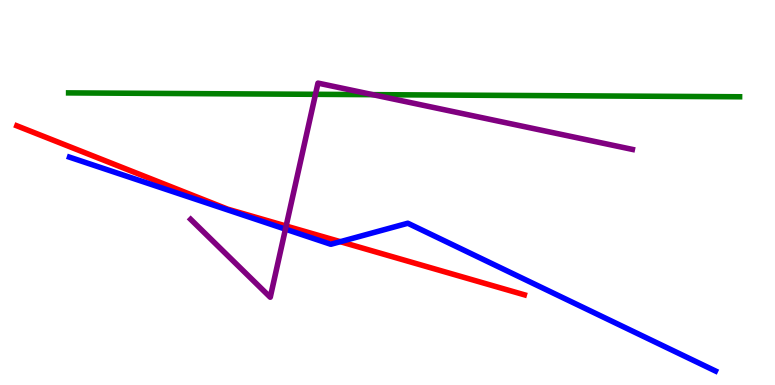[{'lines': ['blue', 'red'], 'intersections': [{'x': 4.39, 'y': 3.72}]}, {'lines': ['green', 'red'], 'intersections': []}, {'lines': ['purple', 'red'], 'intersections': [{'x': 3.69, 'y': 4.13}]}, {'lines': ['blue', 'green'], 'intersections': []}, {'lines': ['blue', 'purple'], 'intersections': [{'x': 3.68, 'y': 4.05}]}, {'lines': ['green', 'purple'], 'intersections': [{'x': 4.07, 'y': 7.55}, {'x': 4.81, 'y': 7.54}]}]